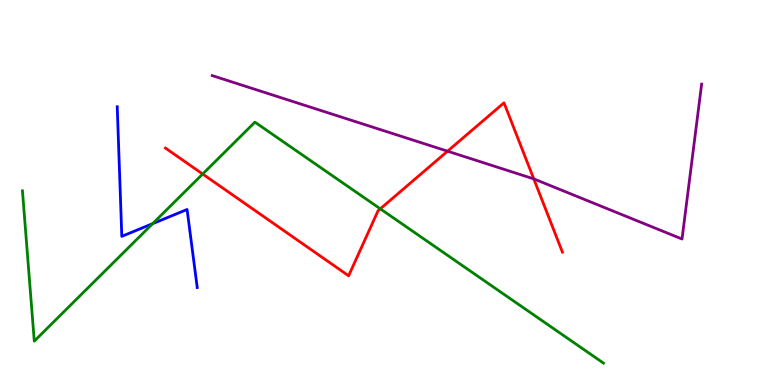[{'lines': ['blue', 'red'], 'intersections': []}, {'lines': ['green', 'red'], 'intersections': [{'x': 2.62, 'y': 5.48}, {'x': 4.91, 'y': 4.58}]}, {'lines': ['purple', 'red'], 'intersections': [{'x': 5.77, 'y': 6.07}, {'x': 6.89, 'y': 5.35}]}, {'lines': ['blue', 'green'], 'intersections': [{'x': 1.97, 'y': 4.19}]}, {'lines': ['blue', 'purple'], 'intersections': []}, {'lines': ['green', 'purple'], 'intersections': []}]